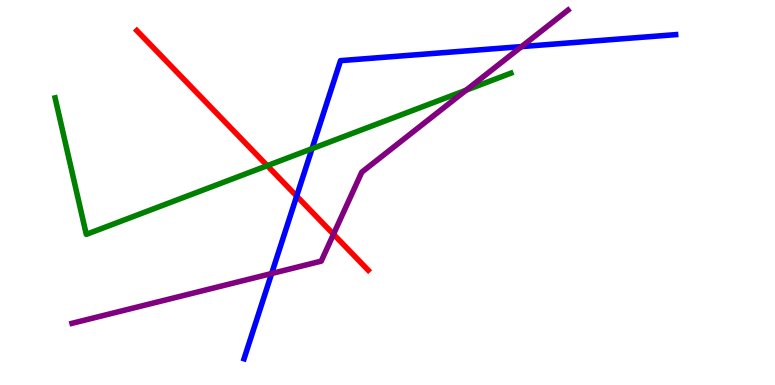[{'lines': ['blue', 'red'], 'intersections': [{'x': 3.83, 'y': 4.91}]}, {'lines': ['green', 'red'], 'intersections': [{'x': 3.45, 'y': 5.7}]}, {'lines': ['purple', 'red'], 'intersections': [{'x': 4.3, 'y': 3.92}]}, {'lines': ['blue', 'green'], 'intersections': [{'x': 4.03, 'y': 6.14}]}, {'lines': ['blue', 'purple'], 'intersections': [{'x': 3.5, 'y': 2.9}, {'x': 6.73, 'y': 8.79}]}, {'lines': ['green', 'purple'], 'intersections': [{'x': 6.01, 'y': 7.66}]}]